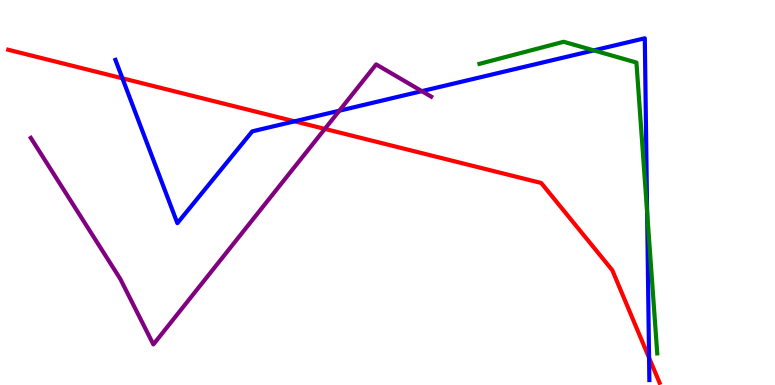[{'lines': ['blue', 'red'], 'intersections': [{'x': 1.58, 'y': 7.97}, {'x': 3.8, 'y': 6.85}, {'x': 8.37, 'y': 0.708}]}, {'lines': ['green', 'red'], 'intersections': []}, {'lines': ['purple', 'red'], 'intersections': [{'x': 4.19, 'y': 6.65}]}, {'lines': ['blue', 'green'], 'intersections': [{'x': 7.66, 'y': 8.69}, {'x': 8.35, 'y': 4.5}]}, {'lines': ['blue', 'purple'], 'intersections': [{'x': 4.38, 'y': 7.12}, {'x': 5.44, 'y': 7.63}]}, {'lines': ['green', 'purple'], 'intersections': []}]